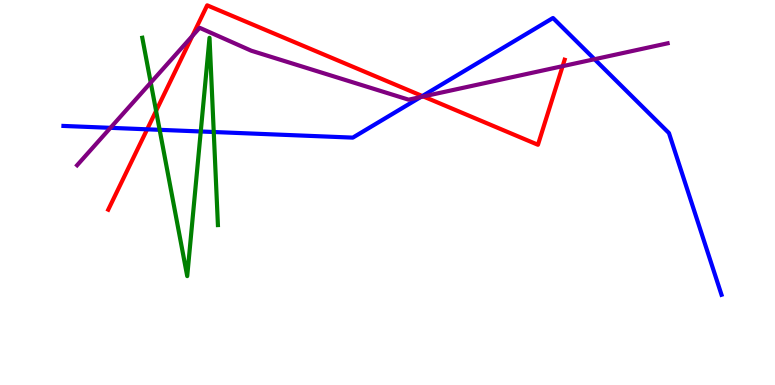[{'lines': ['blue', 'red'], 'intersections': [{'x': 1.9, 'y': 6.64}, {'x': 5.45, 'y': 7.51}]}, {'lines': ['green', 'red'], 'intersections': [{'x': 2.01, 'y': 7.12}]}, {'lines': ['purple', 'red'], 'intersections': [{'x': 2.48, 'y': 9.07}, {'x': 5.46, 'y': 7.49}, {'x': 7.26, 'y': 8.28}]}, {'lines': ['blue', 'green'], 'intersections': [{'x': 2.06, 'y': 6.63}, {'x': 2.59, 'y': 6.58}, {'x': 2.76, 'y': 6.57}]}, {'lines': ['blue', 'purple'], 'intersections': [{'x': 1.43, 'y': 6.68}, {'x': 5.43, 'y': 7.48}, {'x': 7.67, 'y': 8.46}]}, {'lines': ['green', 'purple'], 'intersections': [{'x': 1.95, 'y': 7.85}]}]